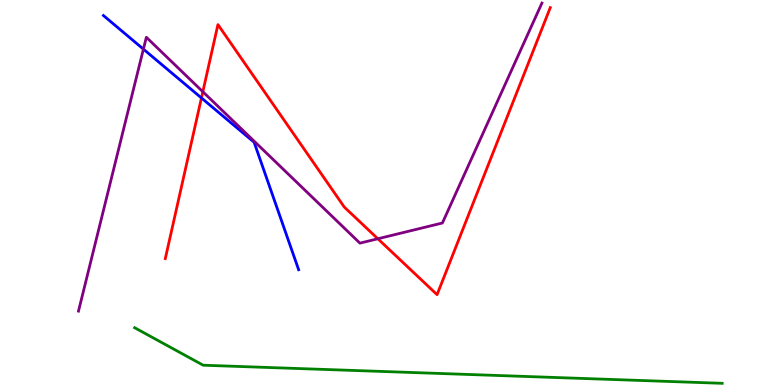[{'lines': ['blue', 'red'], 'intersections': [{'x': 2.6, 'y': 7.46}]}, {'lines': ['green', 'red'], 'intersections': []}, {'lines': ['purple', 'red'], 'intersections': [{'x': 2.62, 'y': 7.62}, {'x': 4.88, 'y': 3.8}]}, {'lines': ['blue', 'green'], 'intersections': []}, {'lines': ['blue', 'purple'], 'intersections': [{'x': 1.85, 'y': 8.72}]}, {'lines': ['green', 'purple'], 'intersections': []}]